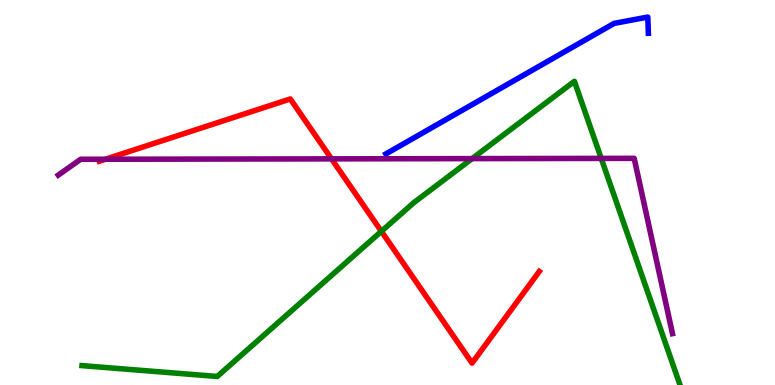[{'lines': ['blue', 'red'], 'intersections': []}, {'lines': ['green', 'red'], 'intersections': [{'x': 4.92, 'y': 3.99}]}, {'lines': ['purple', 'red'], 'intersections': [{'x': 1.36, 'y': 5.86}, {'x': 4.28, 'y': 5.87}]}, {'lines': ['blue', 'green'], 'intersections': []}, {'lines': ['blue', 'purple'], 'intersections': []}, {'lines': ['green', 'purple'], 'intersections': [{'x': 6.09, 'y': 5.88}, {'x': 7.76, 'y': 5.89}]}]